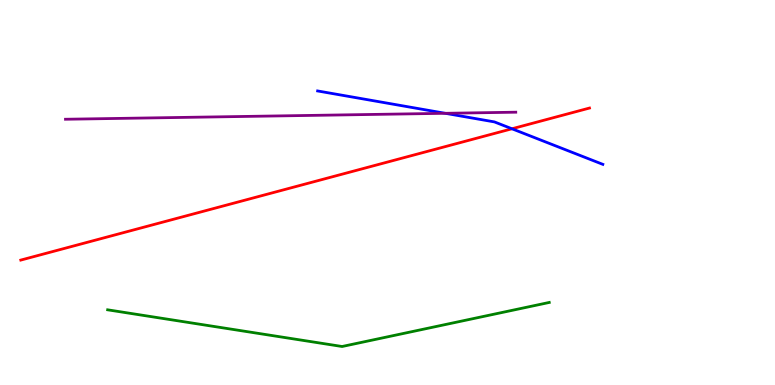[{'lines': ['blue', 'red'], 'intersections': [{'x': 6.61, 'y': 6.66}]}, {'lines': ['green', 'red'], 'intersections': []}, {'lines': ['purple', 'red'], 'intersections': []}, {'lines': ['blue', 'green'], 'intersections': []}, {'lines': ['blue', 'purple'], 'intersections': [{'x': 5.75, 'y': 7.06}]}, {'lines': ['green', 'purple'], 'intersections': []}]